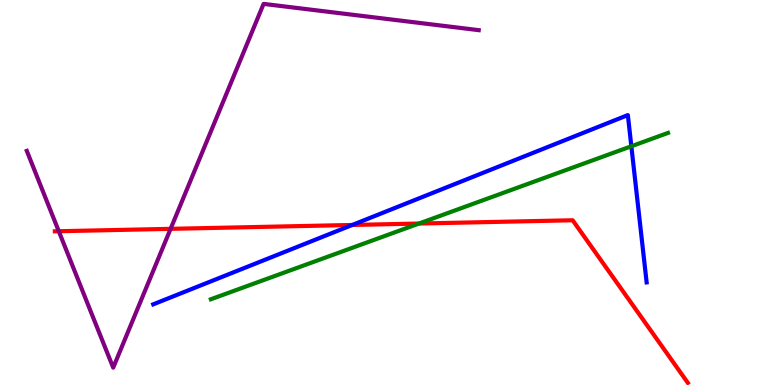[{'lines': ['blue', 'red'], 'intersections': [{'x': 4.55, 'y': 4.16}]}, {'lines': ['green', 'red'], 'intersections': [{'x': 5.41, 'y': 4.19}]}, {'lines': ['purple', 'red'], 'intersections': [{'x': 0.758, 'y': 3.99}, {'x': 2.2, 'y': 4.06}]}, {'lines': ['blue', 'green'], 'intersections': [{'x': 8.15, 'y': 6.2}]}, {'lines': ['blue', 'purple'], 'intersections': []}, {'lines': ['green', 'purple'], 'intersections': []}]